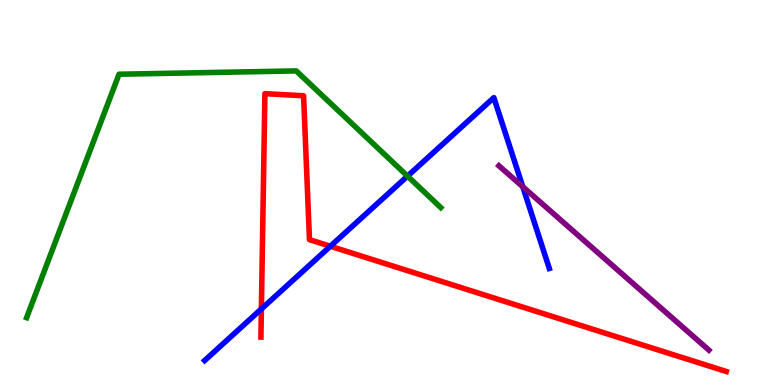[{'lines': ['blue', 'red'], 'intersections': [{'x': 3.37, 'y': 1.98}, {'x': 4.26, 'y': 3.6}]}, {'lines': ['green', 'red'], 'intersections': []}, {'lines': ['purple', 'red'], 'intersections': []}, {'lines': ['blue', 'green'], 'intersections': [{'x': 5.26, 'y': 5.43}]}, {'lines': ['blue', 'purple'], 'intersections': [{'x': 6.75, 'y': 5.15}]}, {'lines': ['green', 'purple'], 'intersections': []}]